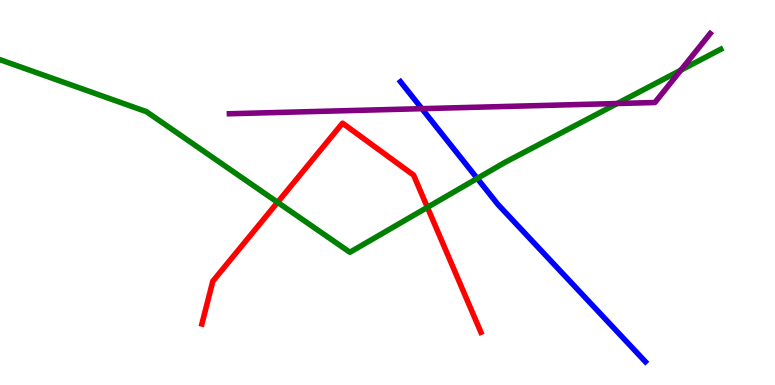[{'lines': ['blue', 'red'], 'intersections': []}, {'lines': ['green', 'red'], 'intersections': [{'x': 3.58, 'y': 4.75}, {'x': 5.51, 'y': 4.61}]}, {'lines': ['purple', 'red'], 'intersections': []}, {'lines': ['blue', 'green'], 'intersections': [{'x': 6.16, 'y': 5.37}]}, {'lines': ['blue', 'purple'], 'intersections': [{'x': 5.44, 'y': 7.18}]}, {'lines': ['green', 'purple'], 'intersections': [{'x': 7.96, 'y': 7.31}, {'x': 8.78, 'y': 8.18}]}]